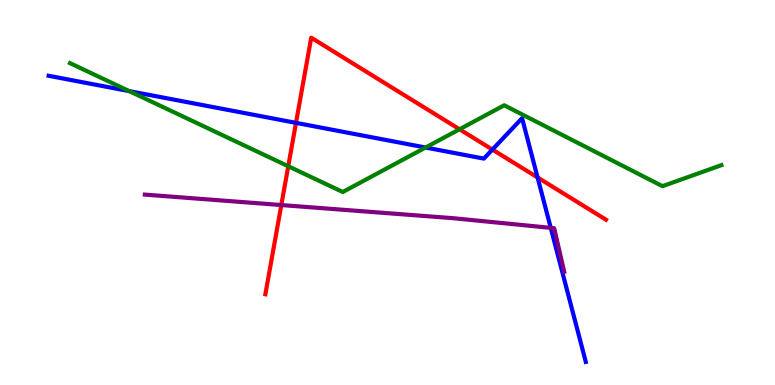[{'lines': ['blue', 'red'], 'intersections': [{'x': 3.82, 'y': 6.81}, {'x': 6.35, 'y': 6.11}, {'x': 6.94, 'y': 5.39}]}, {'lines': ['green', 'red'], 'intersections': [{'x': 3.72, 'y': 5.68}, {'x': 5.93, 'y': 6.64}]}, {'lines': ['purple', 'red'], 'intersections': [{'x': 3.63, 'y': 4.67}]}, {'lines': ['blue', 'green'], 'intersections': [{'x': 1.67, 'y': 7.63}, {'x': 5.49, 'y': 6.17}]}, {'lines': ['blue', 'purple'], 'intersections': [{'x': 7.11, 'y': 4.08}]}, {'lines': ['green', 'purple'], 'intersections': []}]